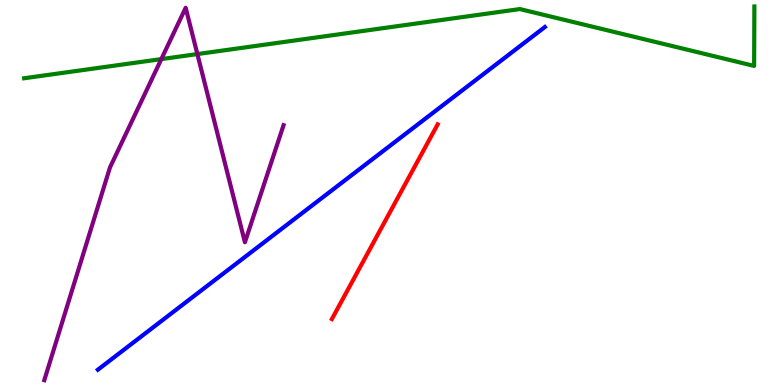[{'lines': ['blue', 'red'], 'intersections': []}, {'lines': ['green', 'red'], 'intersections': []}, {'lines': ['purple', 'red'], 'intersections': []}, {'lines': ['blue', 'green'], 'intersections': []}, {'lines': ['blue', 'purple'], 'intersections': []}, {'lines': ['green', 'purple'], 'intersections': [{'x': 2.08, 'y': 8.46}, {'x': 2.55, 'y': 8.6}]}]